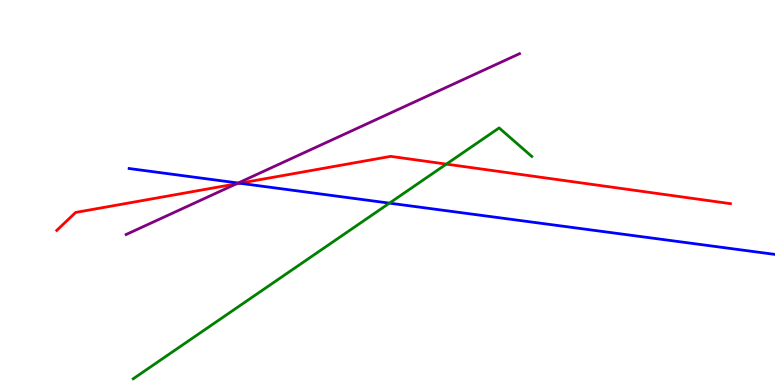[{'lines': ['blue', 'red'], 'intersections': [{'x': 3.09, 'y': 5.24}]}, {'lines': ['green', 'red'], 'intersections': [{'x': 5.76, 'y': 5.74}]}, {'lines': ['purple', 'red'], 'intersections': [{'x': 3.05, 'y': 5.23}]}, {'lines': ['blue', 'green'], 'intersections': [{'x': 5.03, 'y': 4.72}]}, {'lines': ['blue', 'purple'], 'intersections': [{'x': 3.07, 'y': 5.25}]}, {'lines': ['green', 'purple'], 'intersections': []}]